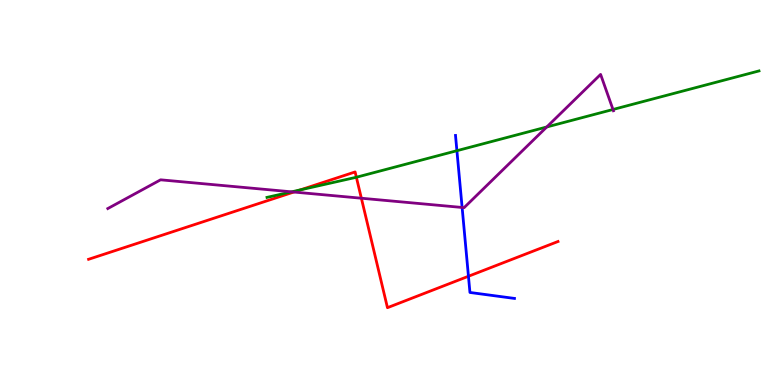[{'lines': ['blue', 'red'], 'intersections': [{'x': 6.04, 'y': 2.82}]}, {'lines': ['green', 'red'], 'intersections': [{'x': 3.88, 'y': 5.07}, {'x': 4.6, 'y': 5.4}]}, {'lines': ['purple', 'red'], 'intersections': [{'x': 3.79, 'y': 5.01}, {'x': 4.66, 'y': 4.85}]}, {'lines': ['blue', 'green'], 'intersections': [{'x': 5.9, 'y': 6.09}]}, {'lines': ['blue', 'purple'], 'intersections': [{'x': 5.96, 'y': 4.61}]}, {'lines': ['green', 'purple'], 'intersections': [{'x': 3.76, 'y': 5.02}, {'x': 7.05, 'y': 6.7}, {'x': 7.91, 'y': 7.16}]}]